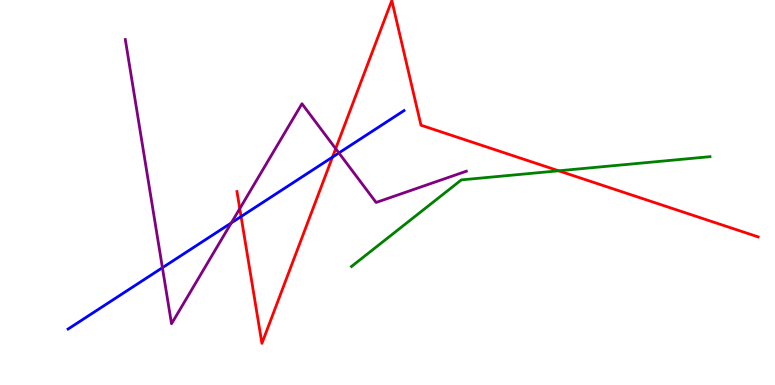[{'lines': ['blue', 'red'], 'intersections': [{'x': 3.11, 'y': 4.38}, {'x': 4.29, 'y': 5.92}]}, {'lines': ['green', 'red'], 'intersections': [{'x': 7.21, 'y': 5.56}]}, {'lines': ['purple', 'red'], 'intersections': [{'x': 3.09, 'y': 4.58}, {'x': 4.33, 'y': 6.14}]}, {'lines': ['blue', 'green'], 'intersections': []}, {'lines': ['blue', 'purple'], 'intersections': [{'x': 2.1, 'y': 3.05}, {'x': 2.98, 'y': 4.21}, {'x': 4.37, 'y': 6.03}]}, {'lines': ['green', 'purple'], 'intersections': []}]